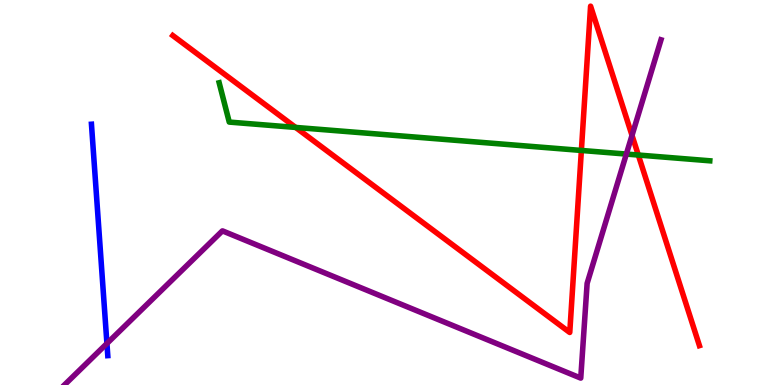[{'lines': ['blue', 'red'], 'intersections': []}, {'lines': ['green', 'red'], 'intersections': [{'x': 3.81, 'y': 6.69}, {'x': 7.5, 'y': 6.09}, {'x': 8.24, 'y': 5.97}]}, {'lines': ['purple', 'red'], 'intersections': [{'x': 8.16, 'y': 6.48}]}, {'lines': ['blue', 'green'], 'intersections': []}, {'lines': ['blue', 'purple'], 'intersections': [{'x': 1.38, 'y': 1.08}]}, {'lines': ['green', 'purple'], 'intersections': [{'x': 8.08, 'y': 6.0}]}]